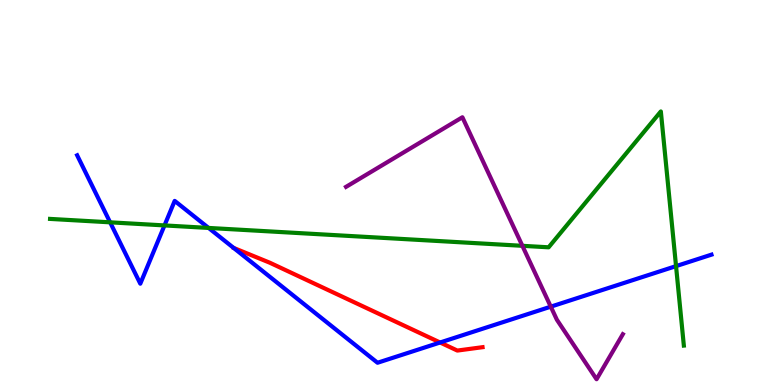[{'lines': ['blue', 'red'], 'intersections': [{'x': 5.68, 'y': 1.1}]}, {'lines': ['green', 'red'], 'intersections': []}, {'lines': ['purple', 'red'], 'intersections': []}, {'lines': ['blue', 'green'], 'intersections': [{'x': 1.42, 'y': 4.23}, {'x': 2.12, 'y': 4.14}, {'x': 2.69, 'y': 4.08}, {'x': 8.72, 'y': 3.09}]}, {'lines': ['blue', 'purple'], 'intersections': [{'x': 7.11, 'y': 2.03}]}, {'lines': ['green', 'purple'], 'intersections': [{'x': 6.74, 'y': 3.62}]}]